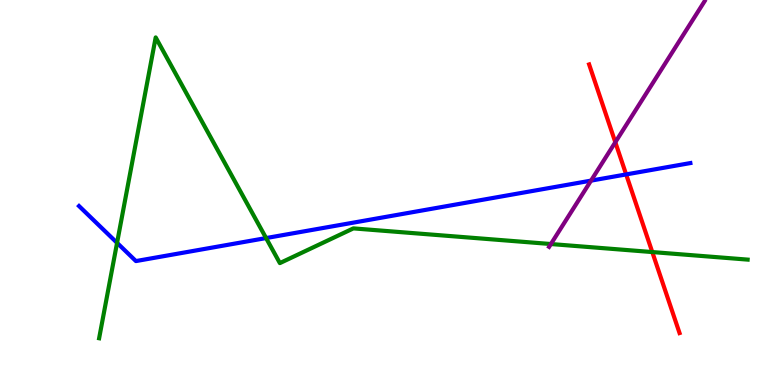[{'lines': ['blue', 'red'], 'intersections': [{'x': 8.08, 'y': 5.47}]}, {'lines': ['green', 'red'], 'intersections': [{'x': 8.42, 'y': 3.45}]}, {'lines': ['purple', 'red'], 'intersections': [{'x': 7.94, 'y': 6.31}]}, {'lines': ['blue', 'green'], 'intersections': [{'x': 1.51, 'y': 3.69}, {'x': 3.43, 'y': 3.82}]}, {'lines': ['blue', 'purple'], 'intersections': [{'x': 7.63, 'y': 5.31}]}, {'lines': ['green', 'purple'], 'intersections': [{'x': 7.11, 'y': 3.66}]}]